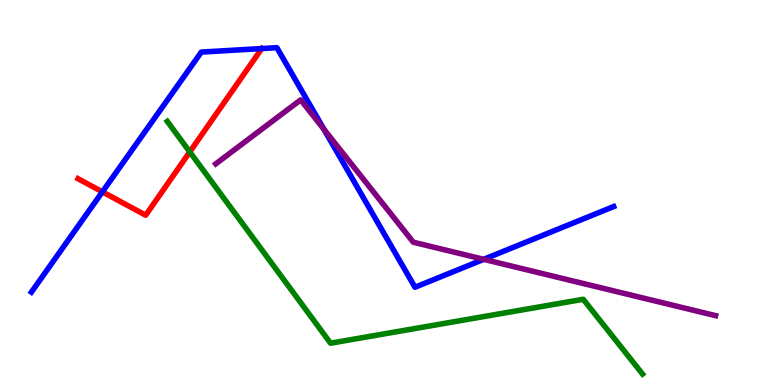[{'lines': ['blue', 'red'], 'intersections': [{'x': 1.32, 'y': 5.02}, {'x': 3.38, 'y': 8.74}]}, {'lines': ['green', 'red'], 'intersections': [{'x': 2.45, 'y': 6.05}]}, {'lines': ['purple', 'red'], 'intersections': []}, {'lines': ['blue', 'green'], 'intersections': []}, {'lines': ['blue', 'purple'], 'intersections': [{'x': 4.18, 'y': 6.64}, {'x': 6.24, 'y': 3.26}]}, {'lines': ['green', 'purple'], 'intersections': []}]